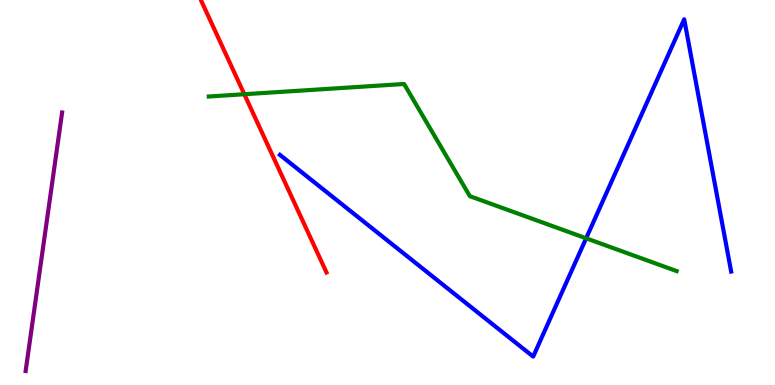[{'lines': ['blue', 'red'], 'intersections': []}, {'lines': ['green', 'red'], 'intersections': [{'x': 3.15, 'y': 7.55}]}, {'lines': ['purple', 'red'], 'intersections': []}, {'lines': ['blue', 'green'], 'intersections': [{'x': 7.56, 'y': 3.81}]}, {'lines': ['blue', 'purple'], 'intersections': []}, {'lines': ['green', 'purple'], 'intersections': []}]